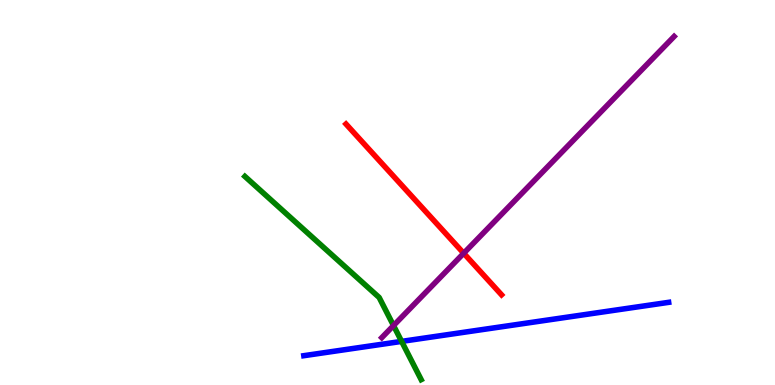[{'lines': ['blue', 'red'], 'intersections': []}, {'lines': ['green', 'red'], 'intersections': []}, {'lines': ['purple', 'red'], 'intersections': [{'x': 5.98, 'y': 3.42}]}, {'lines': ['blue', 'green'], 'intersections': [{'x': 5.18, 'y': 1.13}]}, {'lines': ['blue', 'purple'], 'intersections': []}, {'lines': ['green', 'purple'], 'intersections': [{'x': 5.08, 'y': 1.54}]}]